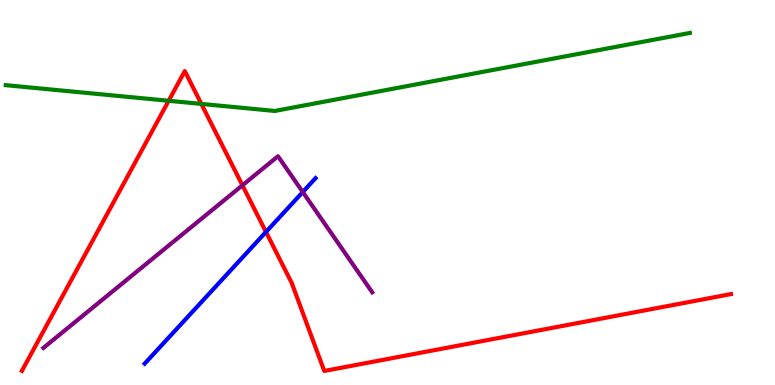[{'lines': ['blue', 'red'], 'intersections': [{'x': 3.43, 'y': 3.98}]}, {'lines': ['green', 'red'], 'intersections': [{'x': 2.18, 'y': 7.38}, {'x': 2.6, 'y': 7.3}]}, {'lines': ['purple', 'red'], 'intersections': [{'x': 3.13, 'y': 5.19}]}, {'lines': ['blue', 'green'], 'intersections': []}, {'lines': ['blue', 'purple'], 'intersections': [{'x': 3.91, 'y': 5.01}]}, {'lines': ['green', 'purple'], 'intersections': []}]